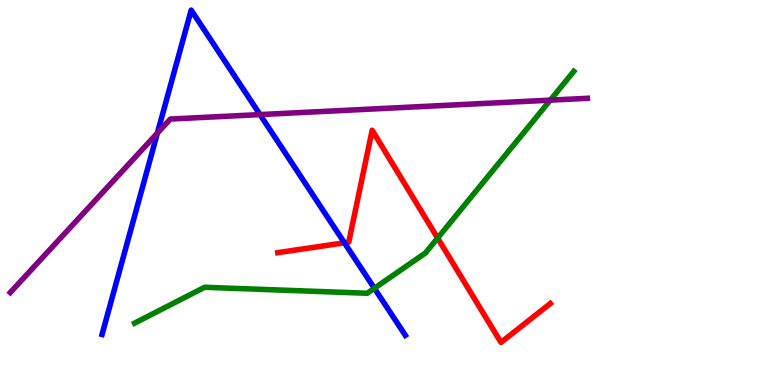[{'lines': ['blue', 'red'], 'intersections': [{'x': 4.44, 'y': 3.69}]}, {'lines': ['green', 'red'], 'intersections': [{'x': 5.65, 'y': 3.82}]}, {'lines': ['purple', 'red'], 'intersections': []}, {'lines': ['blue', 'green'], 'intersections': [{'x': 4.83, 'y': 2.51}]}, {'lines': ['blue', 'purple'], 'intersections': [{'x': 2.03, 'y': 6.54}, {'x': 3.35, 'y': 7.02}]}, {'lines': ['green', 'purple'], 'intersections': [{'x': 7.1, 'y': 7.4}]}]